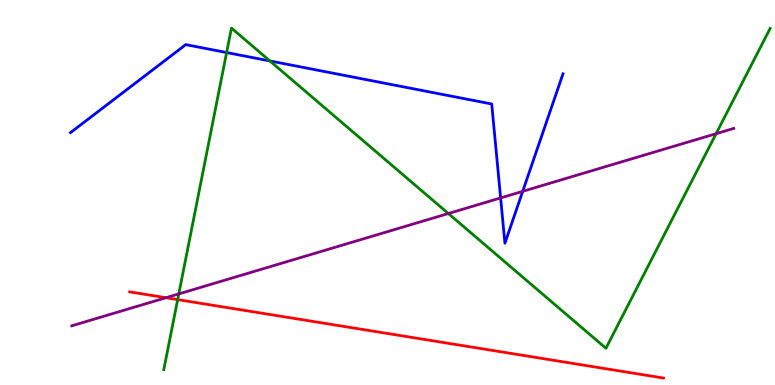[{'lines': ['blue', 'red'], 'intersections': []}, {'lines': ['green', 'red'], 'intersections': [{'x': 2.29, 'y': 2.22}]}, {'lines': ['purple', 'red'], 'intersections': [{'x': 2.14, 'y': 2.27}]}, {'lines': ['blue', 'green'], 'intersections': [{'x': 2.92, 'y': 8.64}, {'x': 3.48, 'y': 8.42}]}, {'lines': ['blue', 'purple'], 'intersections': [{'x': 6.46, 'y': 4.86}, {'x': 6.74, 'y': 5.03}]}, {'lines': ['green', 'purple'], 'intersections': [{'x': 2.31, 'y': 2.37}, {'x': 5.79, 'y': 4.45}, {'x': 9.24, 'y': 6.53}]}]